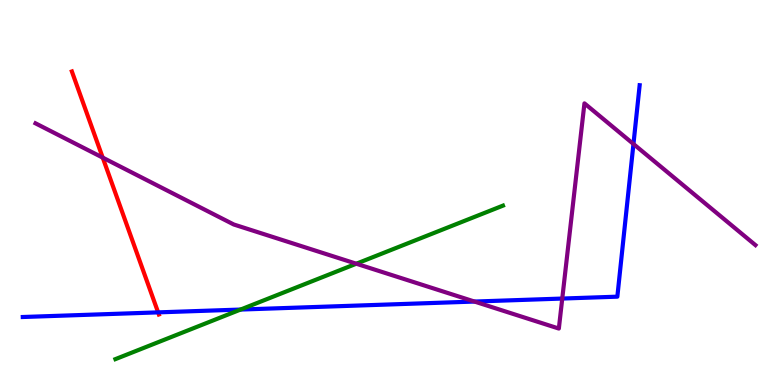[{'lines': ['blue', 'red'], 'intersections': [{'x': 2.04, 'y': 1.89}]}, {'lines': ['green', 'red'], 'intersections': []}, {'lines': ['purple', 'red'], 'intersections': [{'x': 1.33, 'y': 5.91}]}, {'lines': ['blue', 'green'], 'intersections': [{'x': 3.1, 'y': 1.96}]}, {'lines': ['blue', 'purple'], 'intersections': [{'x': 6.12, 'y': 2.17}, {'x': 7.25, 'y': 2.25}, {'x': 8.17, 'y': 6.26}]}, {'lines': ['green', 'purple'], 'intersections': [{'x': 4.6, 'y': 3.15}]}]